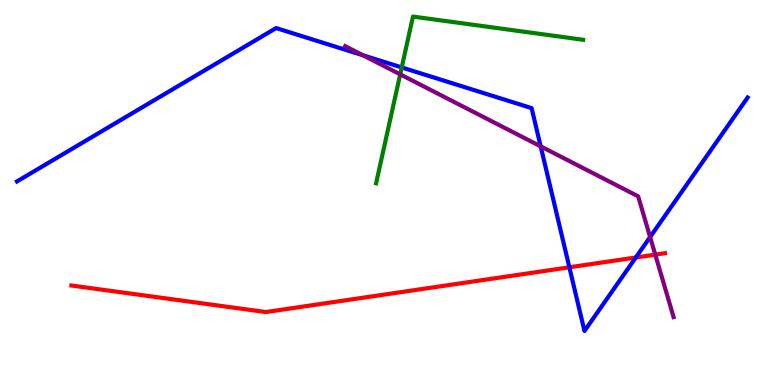[{'lines': ['blue', 'red'], 'intersections': [{'x': 7.35, 'y': 3.06}, {'x': 8.2, 'y': 3.31}]}, {'lines': ['green', 'red'], 'intersections': []}, {'lines': ['purple', 'red'], 'intersections': [{'x': 8.46, 'y': 3.39}]}, {'lines': ['blue', 'green'], 'intersections': [{'x': 5.18, 'y': 8.25}]}, {'lines': ['blue', 'purple'], 'intersections': [{'x': 4.68, 'y': 8.56}, {'x': 6.98, 'y': 6.2}, {'x': 8.39, 'y': 3.84}]}, {'lines': ['green', 'purple'], 'intersections': [{'x': 5.16, 'y': 8.07}]}]